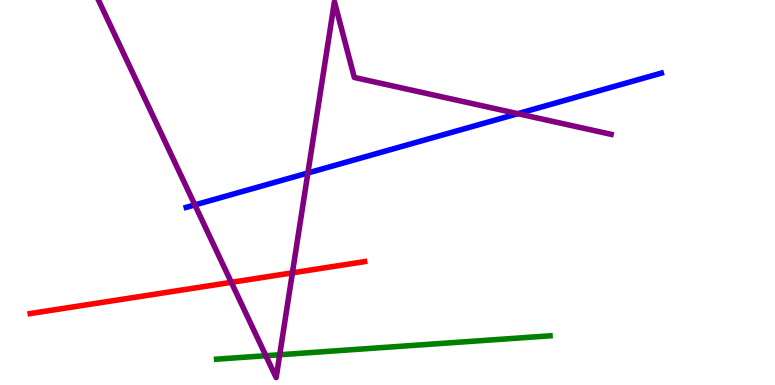[{'lines': ['blue', 'red'], 'intersections': []}, {'lines': ['green', 'red'], 'intersections': []}, {'lines': ['purple', 'red'], 'intersections': [{'x': 2.98, 'y': 2.67}, {'x': 3.77, 'y': 2.91}]}, {'lines': ['blue', 'green'], 'intersections': []}, {'lines': ['blue', 'purple'], 'intersections': [{'x': 2.51, 'y': 4.68}, {'x': 3.97, 'y': 5.51}, {'x': 6.68, 'y': 7.05}]}, {'lines': ['green', 'purple'], 'intersections': [{'x': 3.43, 'y': 0.76}, {'x': 3.61, 'y': 0.786}]}]